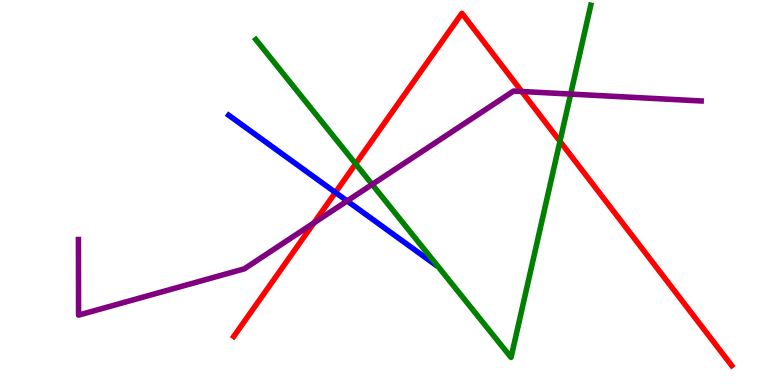[{'lines': ['blue', 'red'], 'intersections': [{'x': 4.33, 'y': 5.0}]}, {'lines': ['green', 'red'], 'intersections': [{'x': 4.59, 'y': 5.74}, {'x': 7.23, 'y': 6.33}]}, {'lines': ['purple', 'red'], 'intersections': [{'x': 4.05, 'y': 4.21}, {'x': 6.73, 'y': 7.62}]}, {'lines': ['blue', 'green'], 'intersections': []}, {'lines': ['blue', 'purple'], 'intersections': [{'x': 4.48, 'y': 4.78}]}, {'lines': ['green', 'purple'], 'intersections': [{'x': 4.8, 'y': 5.21}, {'x': 7.36, 'y': 7.56}]}]